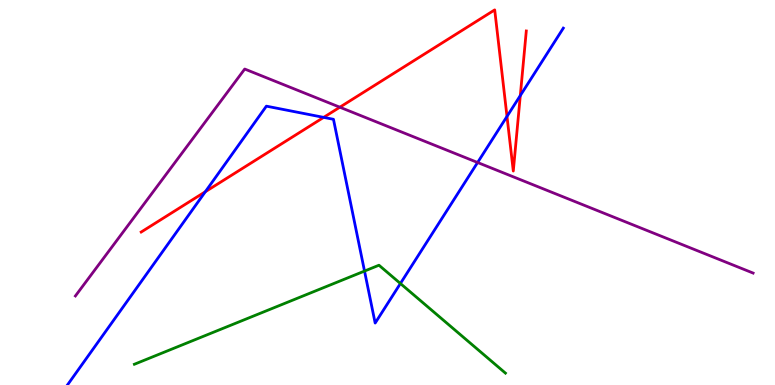[{'lines': ['blue', 'red'], 'intersections': [{'x': 2.65, 'y': 5.02}, {'x': 4.18, 'y': 6.95}, {'x': 6.54, 'y': 6.98}, {'x': 6.71, 'y': 7.52}]}, {'lines': ['green', 'red'], 'intersections': []}, {'lines': ['purple', 'red'], 'intersections': [{'x': 4.38, 'y': 7.22}]}, {'lines': ['blue', 'green'], 'intersections': [{'x': 4.7, 'y': 2.96}, {'x': 5.17, 'y': 2.64}]}, {'lines': ['blue', 'purple'], 'intersections': [{'x': 6.16, 'y': 5.78}]}, {'lines': ['green', 'purple'], 'intersections': []}]